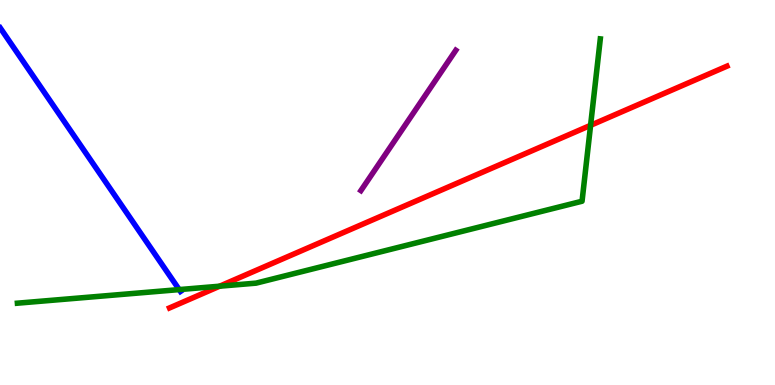[{'lines': ['blue', 'red'], 'intersections': []}, {'lines': ['green', 'red'], 'intersections': [{'x': 2.83, 'y': 2.57}, {'x': 7.62, 'y': 6.74}]}, {'lines': ['purple', 'red'], 'intersections': []}, {'lines': ['blue', 'green'], 'intersections': [{'x': 2.31, 'y': 2.48}]}, {'lines': ['blue', 'purple'], 'intersections': []}, {'lines': ['green', 'purple'], 'intersections': []}]